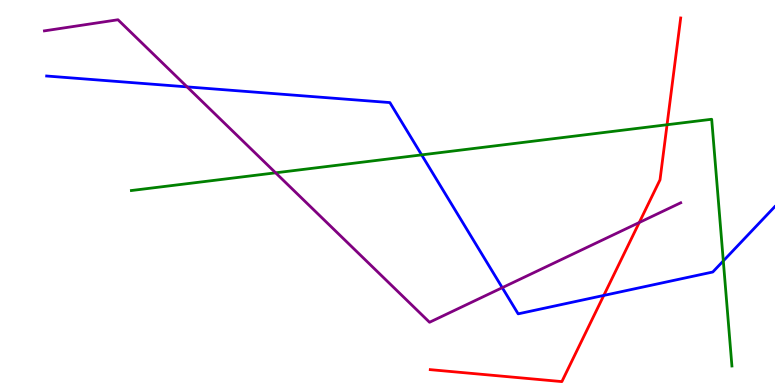[{'lines': ['blue', 'red'], 'intersections': [{'x': 7.79, 'y': 2.33}]}, {'lines': ['green', 'red'], 'intersections': [{'x': 8.61, 'y': 6.76}]}, {'lines': ['purple', 'red'], 'intersections': [{'x': 8.25, 'y': 4.22}]}, {'lines': ['blue', 'green'], 'intersections': [{'x': 5.44, 'y': 5.98}, {'x': 9.33, 'y': 3.22}]}, {'lines': ['blue', 'purple'], 'intersections': [{'x': 2.41, 'y': 7.74}, {'x': 6.48, 'y': 2.53}]}, {'lines': ['green', 'purple'], 'intersections': [{'x': 3.56, 'y': 5.51}]}]